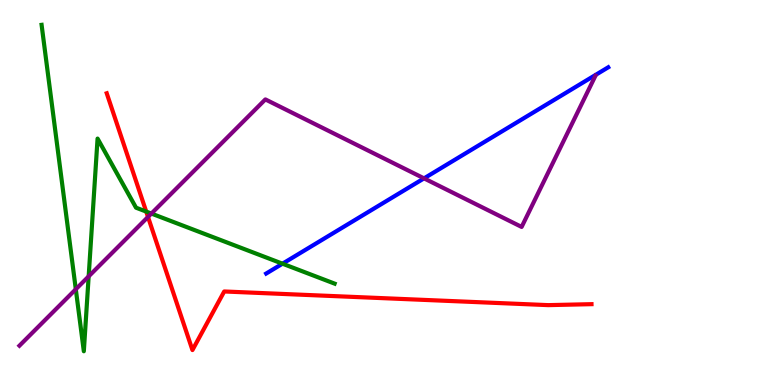[{'lines': ['blue', 'red'], 'intersections': []}, {'lines': ['green', 'red'], 'intersections': [{'x': 1.89, 'y': 4.5}]}, {'lines': ['purple', 'red'], 'intersections': [{'x': 1.91, 'y': 4.37}]}, {'lines': ['blue', 'green'], 'intersections': [{'x': 3.65, 'y': 3.15}]}, {'lines': ['blue', 'purple'], 'intersections': [{'x': 5.47, 'y': 5.37}]}, {'lines': ['green', 'purple'], 'intersections': [{'x': 0.978, 'y': 2.49}, {'x': 1.14, 'y': 2.82}, {'x': 1.95, 'y': 4.45}]}]